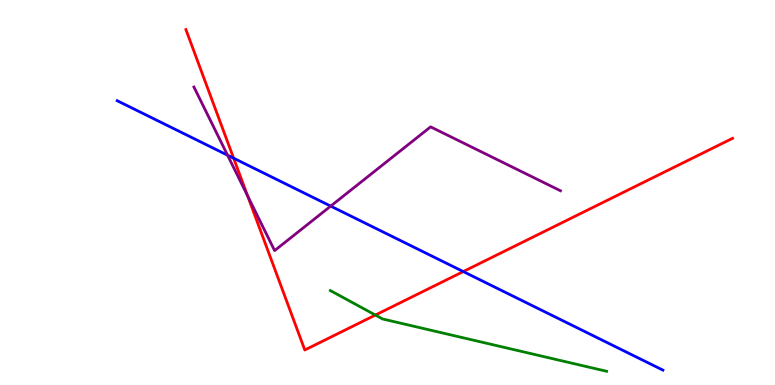[{'lines': ['blue', 'red'], 'intersections': [{'x': 3.01, 'y': 5.89}, {'x': 5.98, 'y': 2.95}]}, {'lines': ['green', 'red'], 'intersections': [{'x': 4.84, 'y': 1.82}]}, {'lines': ['purple', 'red'], 'intersections': [{'x': 3.19, 'y': 4.91}]}, {'lines': ['blue', 'green'], 'intersections': []}, {'lines': ['blue', 'purple'], 'intersections': [{'x': 2.94, 'y': 5.97}, {'x': 4.27, 'y': 4.65}]}, {'lines': ['green', 'purple'], 'intersections': []}]